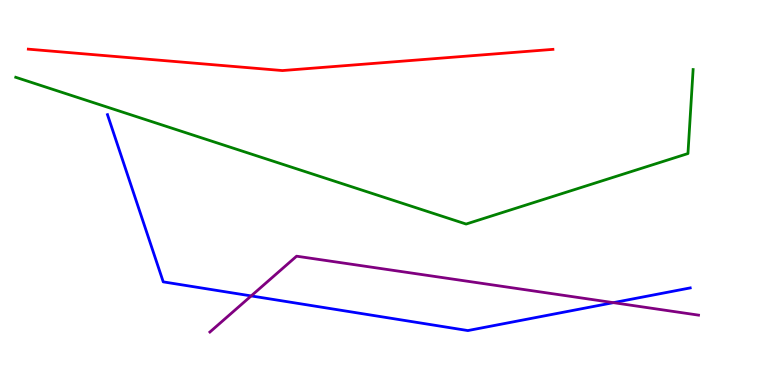[{'lines': ['blue', 'red'], 'intersections': []}, {'lines': ['green', 'red'], 'intersections': []}, {'lines': ['purple', 'red'], 'intersections': []}, {'lines': ['blue', 'green'], 'intersections': []}, {'lines': ['blue', 'purple'], 'intersections': [{'x': 3.24, 'y': 2.31}, {'x': 7.91, 'y': 2.14}]}, {'lines': ['green', 'purple'], 'intersections': []}]